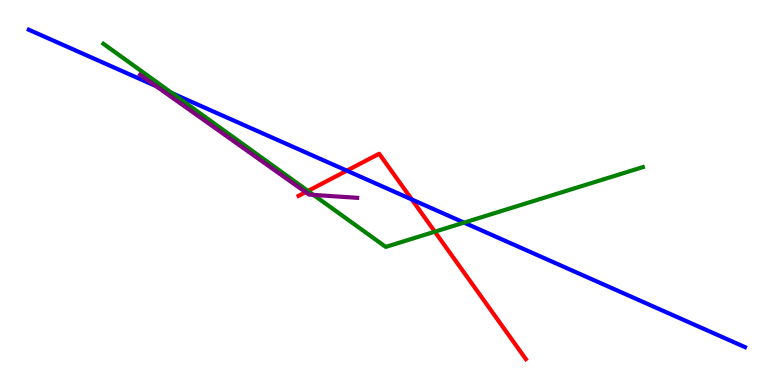[{'lines': ['blue', 'red'], 'intersections': [{'x': 4.48, 'y': 5.57}, {'x': 5.31, 'y': 4.82}]}, {'lines': ['green', 'red'], 'intersections': [{'x': 3.97, 'y': 5.04}, {'x': 5.61, 'y': 3.98}]}, {'lines': ['purple', 'red'], 'intersections': [{'x': 3.94, 'y': 5.01}]}, {'lines': ['blue', 'green'], 'intersections': [{'x': 2.22, 'y': 7.58}, {'x': 5.99, 'y': 4.22}]}, {'lines': ['blue', 'purple'], 'intersections': [{'x': 2.01, 'y': 7.76}]}, {'lines': ['green', 'purple'], 'intersections': [{'x': 4.04, 'y': 4.94}]}]